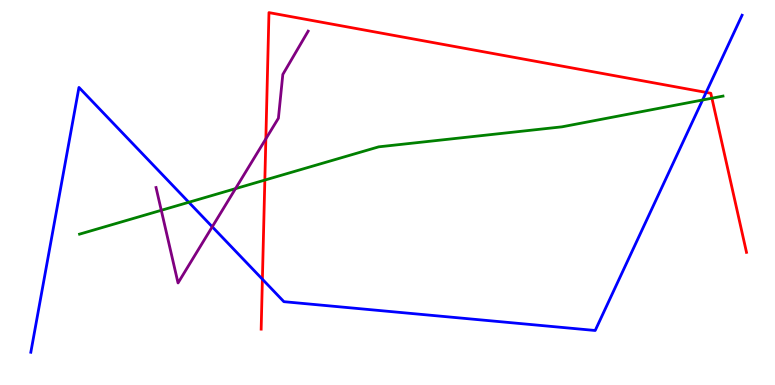[{'lines': ['blue', 'red'], 'intersections': [{'x': 3.39, 'y': 2.75}, {'x': 9.11, 'y': 7.6}]}, {'lines': ['green', 'red'], 'intersections': [{'x': 3.42, 'y': 5.32}, {'x': 9.19, 'y': 7.45}]}, {'lines': ['purple', 'red'], 'intersections': [{'x': 3.43, 'y': 6.39}]}, {'lines': ['blue', 'green'], 'intersections': [{'x': 2.44, 'y': 4.75}, {'x': 9.07, 'y': 7.4}]}, {'lines': ['blue', 'purple'], 'intersections': [{'x': 2.74, 'y': 4.11}]}, {'lines': ['green', 'purple'], 'intersections': [{'x': 2.08, 'y': 4.54}, {'x': 3.04, 'y': 5.1}]}]